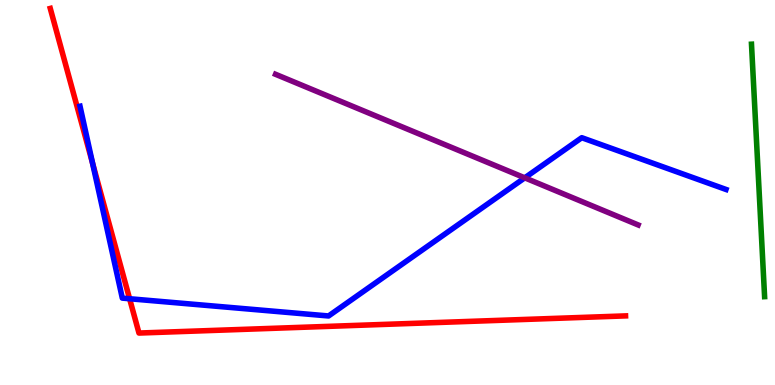[{'lines': ['blue', 'red'], 'intersections': [{'x': 1.2, 'y': 5.76}, {'x': 1.67, 'y': 2.24}]}, {'lines': ['green', 'red'], 'intersections': []}, {'lines': ['purple', 'red'], 'intersections': []}, {'lines': ['blue', 'green'], 'intersections': []}, {'lines': ['blue', 'purple'], 'intersections': [{'x': 6.77, 'y': 5.38}]}, {'lines': ['green', 'purple'], 'intersections': []}]